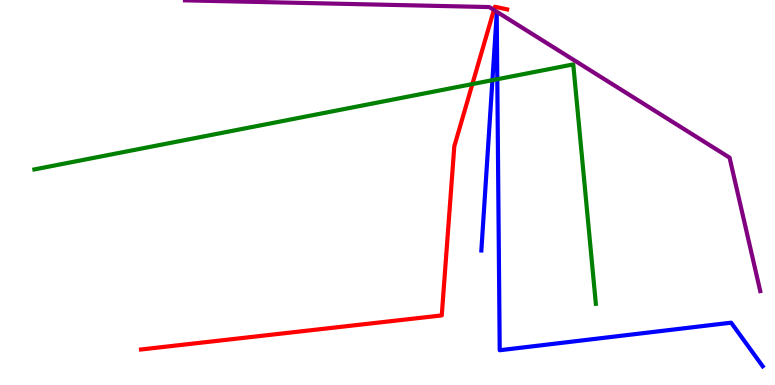[{'lines': ['blue', 'red'], 'intersections': []}, {'lines': ['green', 'red'], 'intersections': [{'x': 6.1, 'y': 7.82}]}, {'lines': ['purple', 'red'], 'intersections': [{'x': 6.37, 'y': 9.74}]}, {'lines': ['blue', 'green'], 'intersections': [{'x': 6.35, 'y': 7.92}, {'x': 6.42, 'y': 7.94}]}, {'lines': ['blue', 'purple'], 'intersections': []}, {'lines': ['green', 'purple'], 'intersections': []}]